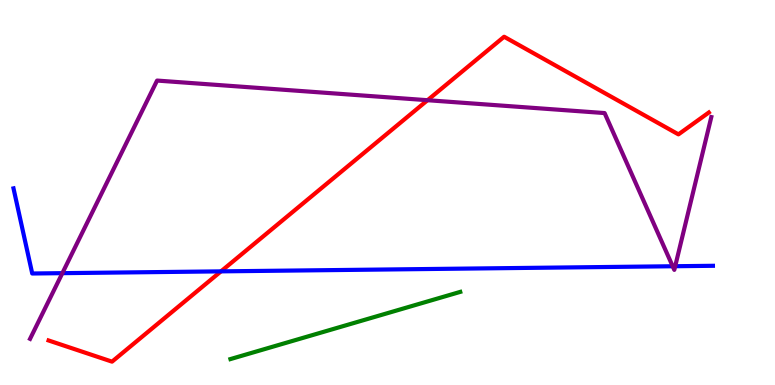[{'lines': ['blue', 'red'], 'intersections': [{'x': 2.85, 'y': 2.95}]}, {'lines': ['green', 'red'], 'intersections': []}, {'lines': ['purple', 'red'], 'intersections': [{'x': 5.52, 'y': 7.4}]}, {'lines': ['blue', 'green'], 'intersections': []}, {'lines': ['blue', 'purple'], 'intersections': [{'x': 0.805, 'y': 2.9}, {'x': 8.68, 'y': 3.08}, {'x': 8.71, 'y': 3.09}]}, {'lines': ['green', 'purple'], 'intersections': []}]